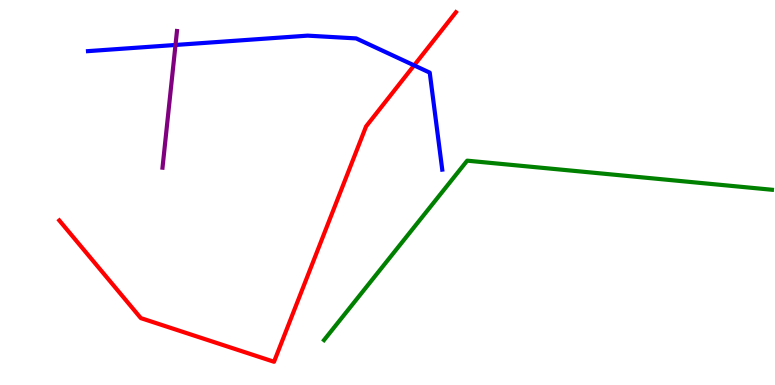[{'lines': ['blue', 'red'], 'intersections': [{'x': 5.34, 'y': 8.3}]}, {'lines': ['green', 'red'], 'intersections': []}, {'lines': ['purple', 'red'], 'intersections': []}, {'lines': ['blue', 'green'], 'intersections': []}, {'lines': ['blue', 'purple'], 'intersections': [{'x': 2.26, 'y': 8.83}]}, {'lines': ['green', 'purple'], 'intersections': []}]